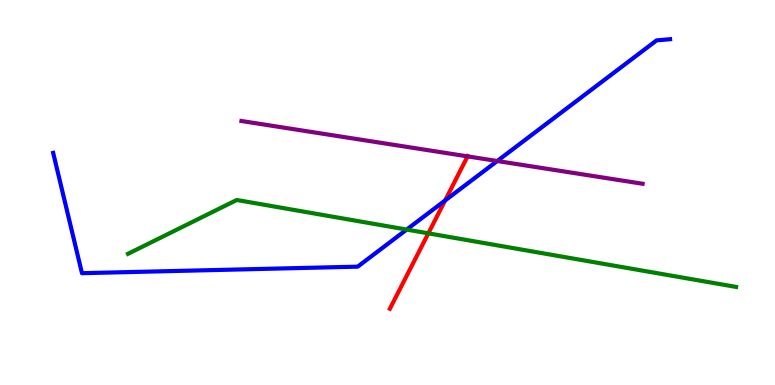[{'lines': ['blue', 'red'], 'intersections': [{'x': 5.74, 'y': 4.79}]}, {'lines': ['green', 'red'], 'intersections': [{'x': 5.53, 'y': 3.94}]}, {'lines': ['purple', 'red'], 'intersections': [{'x': 6.03, 'y': 5.94}]}, {'lines': ['blue', 'green'], 'intersections': [{'x': 5.25, 'y': 4.04}]}, {'lines': ['blue', 'purple'], 'intersections': [{'x': 6.42, 'y': 5.82}]}, {'lines': ['green', 'purple'], 'intersections': []}]